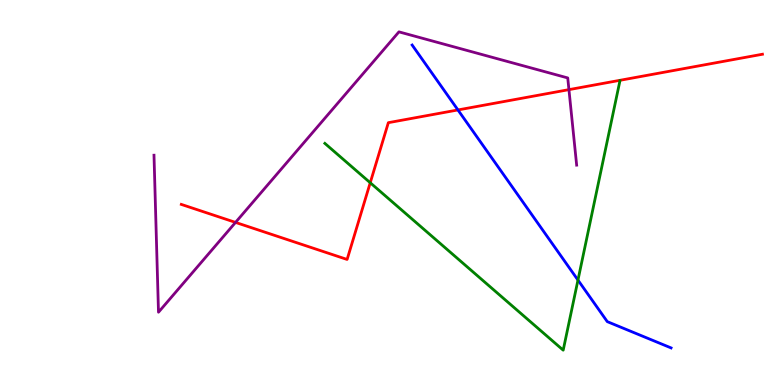[{'lines': ['blue', 'red'], 'intersections': [{'x': 5.91, 'y': 7.14}]}, {'lines': ['green', 'red'], 'intersections': [{'x': 4.78, 'y': 5.25}]}, {'lines': ['purple', 'red'], 'intersections': [{'x': 3.04, 'y': 4.22}, {'x': 7.34, 'y': 7.67}]}, {'lines': ['blue', 'green'], 'intersections': [{'x': 7.46, 'y': 2.73}]}, {'lines': ['blue', 'purple'], 'intersections': []}, {'lines': ['green', 'purple'], 'intersections': []}]